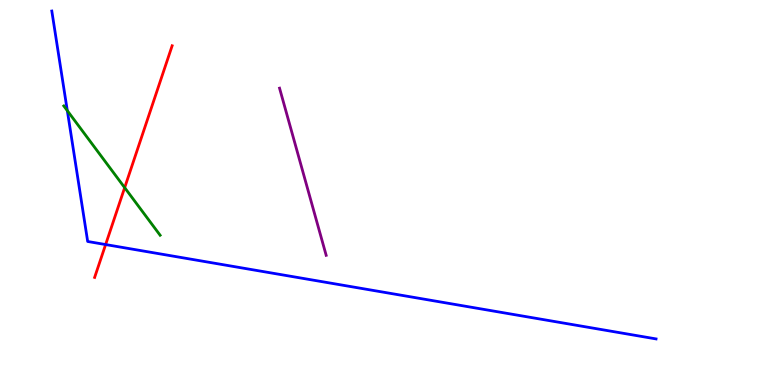[{'lines': ['blue', 'red'], 'intersections': [{'x': 1.36, 'y': 3.65}]}, {'lines': ['green', 'red'], 'intersections': [{'x': 1.61, 'y': 5.13}]}, {'lines': ['purple', 'red'], 'intersections': []}, {'lines': ['blue', 'green'], 'intersections': [{'x': 0.869, 'y': 7.13}]}, {'lines': ['blue', 'purple'], 'intersections': []}, {'lines': ['green', 'purple'], 'intersections': []}]